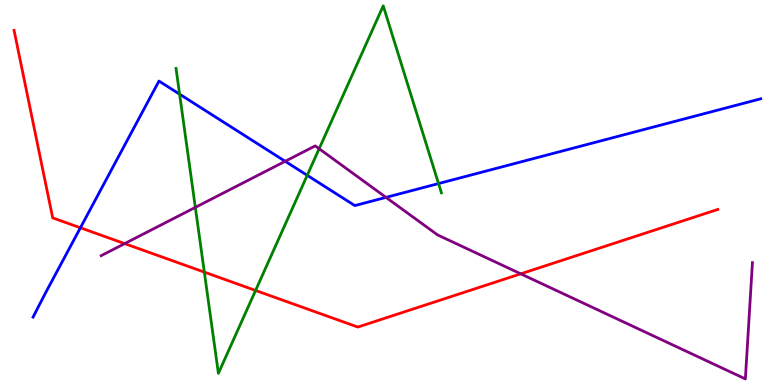[{'lines': ['blue', 'red'], 'intersections': [{'x': 1.04, 'y': 4.08}]}, {'lines': ['green', 'red'], 'intersections': [{'x': 2.64, 'y': 2.93}, {'x': 3.3, 'y': 2.46}]}, {'lines': ['purple', 'red'], 'intersections': [{'x': 1.61, 'y': 3.67}, {'x': 6.72, 'y': 2.89}]}, {'lines': ['blue', 'green'], 'intersections': [{'x': 2.32, 'y': 7.55}, {'x': 3.96, 'y': 5.45}, {'x': 5.66, 'y': 5.23}]}, {'lines': ['blue', 'purple'], 'intersections': [{'x': 3.68, 'y': 5.81}, {'x': 4.98, 'y': 4.87}]}, {'lines': ['green', 'purple'], 'intersections': [{'x': 2.52, 'y': 4.61}, {'x': 4.12, 'y': 6.14}]}]